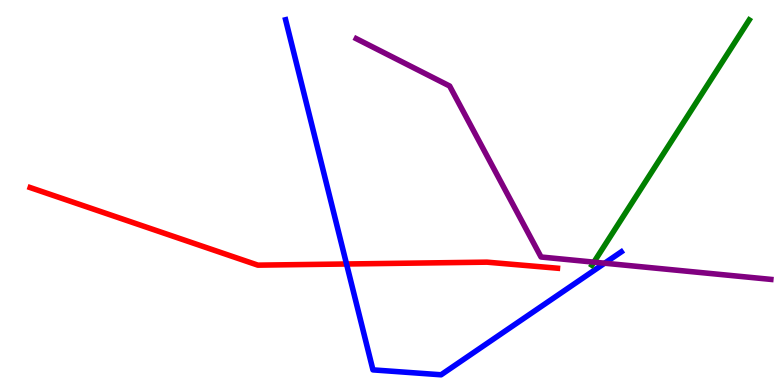[{'lines': ['blue', 'red'], 'intersections': [{'x': 4.47, 'y': 3.14}]}, {'lines': ['green', 'red'], 'intersections': []}, {'lines': ['purple', 'red'], 'intersections': []}, {'lines': ['blue', 'green'], 'intersections': []}, {'lines': ['blue', 'purple'], 'intersections': [{'x': 7.8, 'y': 3.16}]}, {'lines': ['green', 'purple'], 'intersections': [{'x': 7.66, 'y': 3.19}]}]